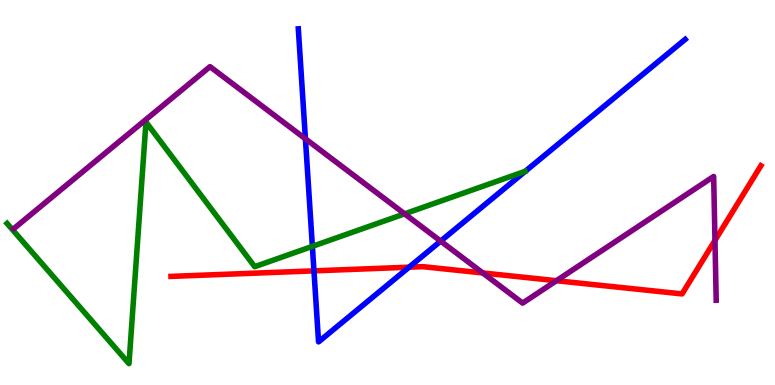[{'lines': ['blue', 'red'], 'intersections': [{'x': 4.05, 'y': 2.96}, {'x': 5.28, 'y': 3.06}]}, {'lines': ['green', 'red'], 'intersections': []}, {'lines': ['purple', 'red'], 'intersections': [{'x': 6.23, 'y': 2.91}, {'x': 7.18, 'y': 2.71}, {'x': 9.23, 'y': 3.76}]}, {'lines': ['blue', 'green'], 'intersections': [{'x': 4.03, 'y': 3.6}]}, {'lines': ['blue', 'purple'], 'intersections': [{'x': 3.94, 'y': 6.39}, {'x': 5.69, 'y': 3.74}]}, {'lines': ['green', 'purple'], 'intersections': [{'x': 5.22, 'y': 4.45}]}]